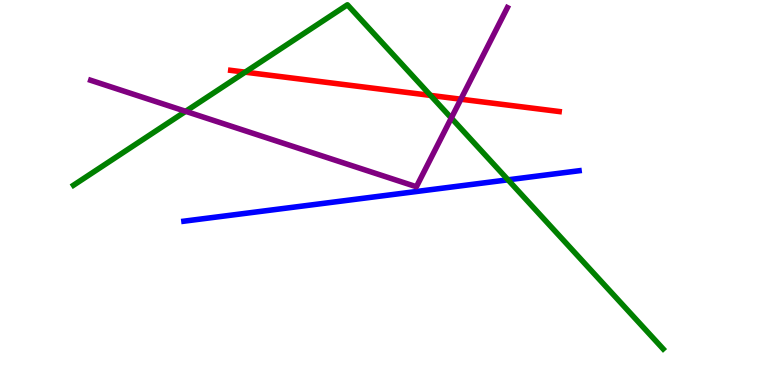[{'lines': ['blue', 'red'], 'intersections': []}, {'lines': ['green', 'red'], 'intersections': [{'x': 3.16, 'y': 8.13}, {'x': 5.56, 'y': 7.52}]}, {'lines': ['purple', 'red'], 'intersections': [{'x': 5.95, 'y': 7.42}]}, {'lines': ['blue', 'green'], 'intersections': [{'x': 6.55, 'y': 5.33}]}, {'lines': ['blue', 'purple'], 'intersections': []}, {'lines': ['green', 'purple'], 'intersections': [{'x': 2.4, 'y': 7.11}, {'x': 5.82, 'y': 6.93}]}]